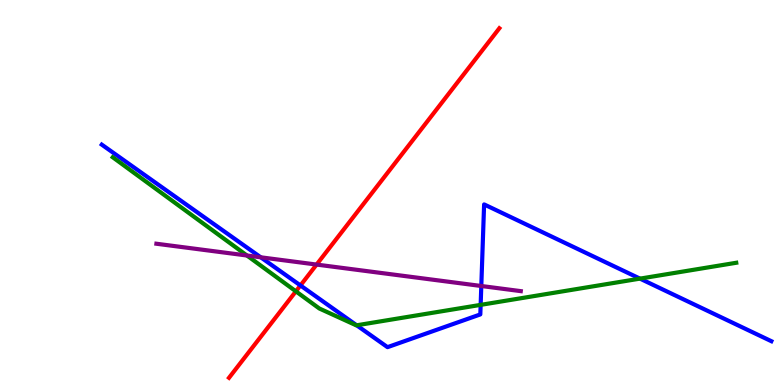[{'lines': ['blue', 'red'], 'intersections': [{'x': 3.88, 'y': 2.59}]}, {'lines': ['green', 'red'], 'intersections': [{'x': 3.82, 'y': 2.43}]}, {'lines': ['purple', 'red'], 'intersections': [{'x': 4.09, 'y': 3.13}]}, {'lines': ['blue', 'green'], 'intersections': [{'x': 4.6, 'y': 1.55}, {'x': 6.2, 'y': 2.08}, {'x': 8.26, 'y': 2.76}]}, {'lines': ['blue', 'purple'], 'intersections': [{'x': 3.36, 'y': 3.32}, {'x': 6.21, 'y': 2.57}]}, {'lines': ['green', 'purple'], 'intersections': [{'x': 3.19, 'y': 3.36}]}]